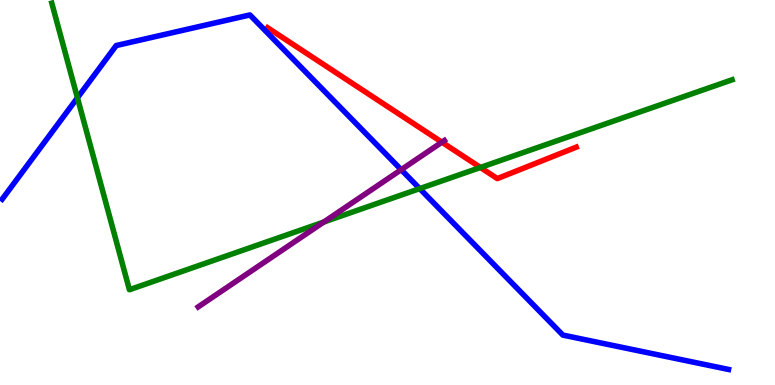[{'lines': ['blue', 'red'], 'intersections': []}, {'lines': ['green', 'red'], 'intersections': [{'x': 6.2, 'y': 5.65}]}, {'lines': ['purple', 'red'], 'intersections': [{'x': 5.7, 'y': 6.31}]}, {'lines': ['blue', 'green'], 'intersections': [{'x': 0.999, 'y': 7.46}, {'x': 5.42, 'y': 5.1}]}, {'lines': ['blue', 'purple'], 'intersections': [{'x': 5.18, 'y': 5.59}]}, {'lines': ['green', 'purple'], 'intersections': [{'x': 4.18, 'y': 4.23}]}]